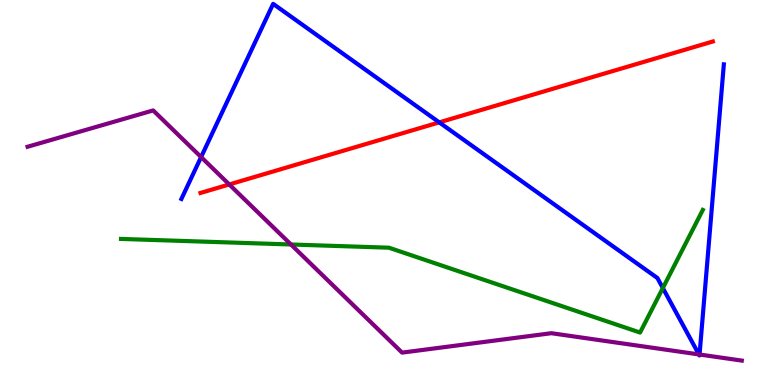[{'lines': ['blue', 'red'], 'intersections': [{'x': 5.67, 'y': 6.82}]}, {'lines': ['green', 'red'], 'intersections': []}, {'lines': ['purple', 'red'], 'intersections': [{'x': 2.96, 'y': 5.21}]}, {'lines': ['blue', 'green'], 'intersections': [{'x': 8.55, 'y': 2.52}]}, {'lines': ['blue', 'purple'], 'intersections': [{'x': 2.59, 'y': 5.92}, {'x': 9.02, 'y': 0.794}, {'x': 9.03, 'y': 0.792}]}, {'lines': ['green', 'purple'], 'intersections': [{'x': 3.75, 'y': 3.65}]}]